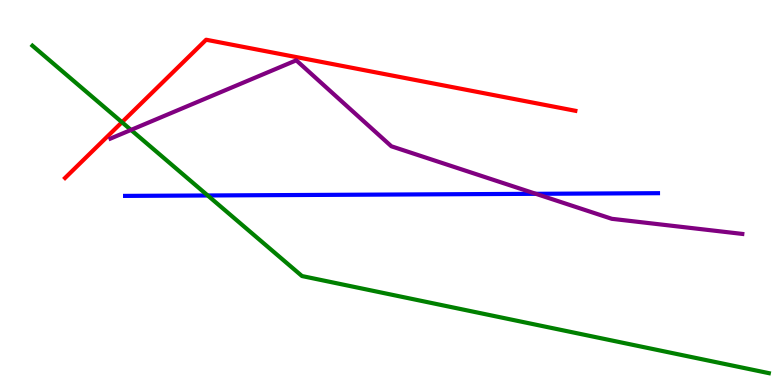[{'lines': ['blue', 'red'], 'intersections': []}, {'lines': ['green', 'red'], 'intersections': [{'x': 1.57, 'y': 6.83}]}, {'lines': ['purple', 'red'], 'intersections': []}, {'lines': ['blue', 'green'], 'intersections': [{'x': 2.68, 'y': 4.92}]}, {'lines': ['blue', 'purple'], 'intersections': [{'x': 6.91, 'y': 4.97}]}, {'lines': ['green', 'purple'], 'intersections': [{'x': 1.69, 'y': 6.63}]}]